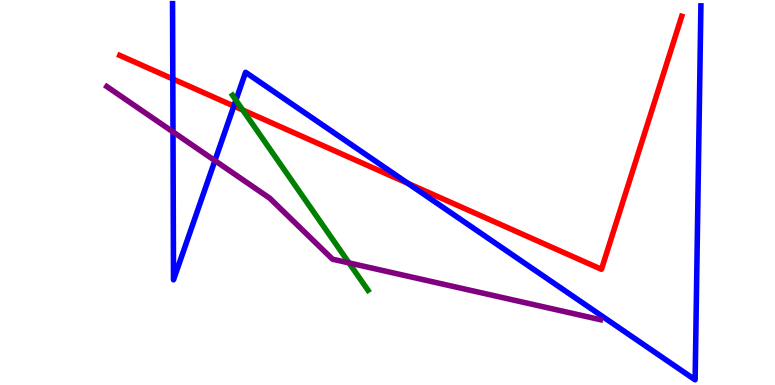[{'lines': ['blue', 'red'], 'intersections': [{'x': 2.23, 'y': 7.95}, {'x': 3.02, 'y': 7.25}, {'x': 5.26, 'y': 5.24}]}, {'lines': ['green', 'red'], 'intersections': [{'x': 3.13, 'y': 7.14}]}, {'lines': ['purple', 'red'], 'intersections': []}, {'lines': ['blue', 'green'], 'intersections': [{'x': 3.04, 'y': 7.4}]}, {'lines': ['blue', 'purple'], 'intersections': [{'x': 2.23, 'y': 6.57}, {'x': 2.77, 'y': 5.83}]}, {'lines': ['green', 'purple'], 'intersections': [{'x': 4.5, 'y': 3.17}]}]